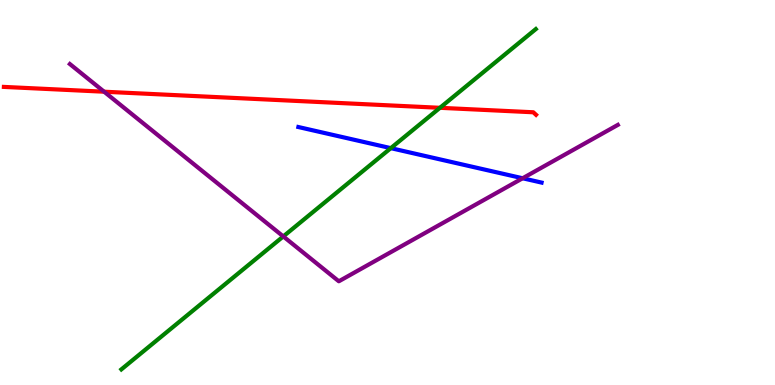[{'lines': ['blue', 'red'], 'intersections': []}, {'lines': ['green', 'red'], 'intersections': [{'x': 5.68, 'y': 7.2}]}, {'lines': ['purple', 'red'], 'intersections': [{'x': 1.34, 'y': 7.62}]}, {'lines': ['blue', 'green'], 'intersections': [{'x': 5.04, 'y': 6.15}]}, {'lines': ['blue', 'purple'], 'intersections': [{'x': 6.74, 'y': 5.37}]}, {'lines': ['green', 'purple'], 'intersections': [{'x': 3.66, 'y': 3.86}]}]